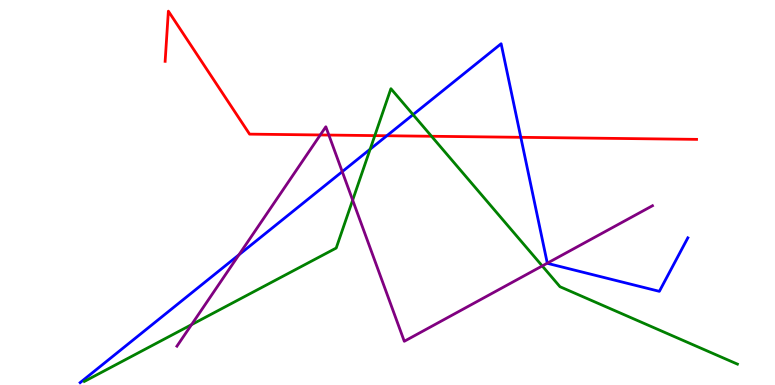[{'lines': ['blue', 'red'], 'intersections': [{'x': 4.99, 'y': 6.47}, {'x': 6.72, 'y': 6.43}]}, {'lines': ['green', 'red'], 'intersections': [{'x': 4.84, 'y': 6.48}, {'x': 5.57, 'y': 6.46}]}, {'lines': ['purple', 'red'], 'intersections': [{'x': 4.13, 'y': 6.49}, {'x': 4.24, 'y': 6.49}]}, {'lines': ['blue', 'green'], 'intersections': [{'x': 4.78, 'y': 6.13}, {'x': 5.33, 'y': 7.02}]}, {'lines': ['blue', 'purple'], 'intersections': [{'x': 3.08, 'y': 3.38}, {'x': 4.42, 'y': 5.54}, {'x': 7.06, 'y': 3.16}]}, {'lines': ['green', 'purple'], 'intersections': [{'x': 2.47, 'y': 1.57}, {'x': 4.55, 'y': 4.8}, {'x': 7.0, 'y': 3.09}]}]